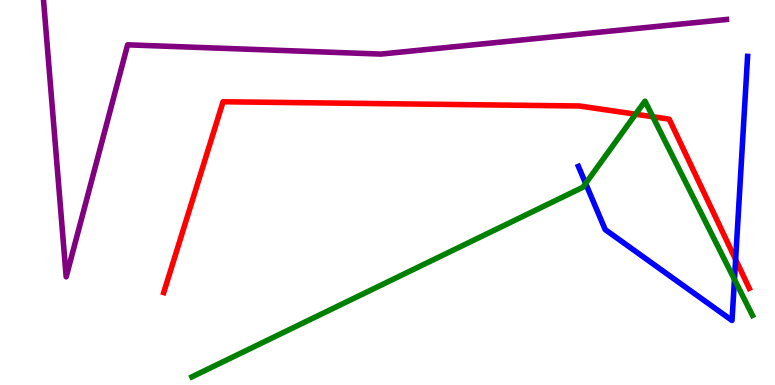[{'lines': ['blue', 'red'], 'intersections': [{'x': 9.49, 'y': 3.26}]}, {'lines': ['green', 'red'], 'intersections': [{'x': 8.2, 'y': 7.03}, {'x': 8.42, 'y': 6.97}]}, {'lines': ['purple', 'red'], 'intersections': []}, {'lines': ['blue', 'green'], 'intersections': [{'x': 7.56, 'y': 5.24}, {'x': 9.48, 'y': 2.74}]}, {'lines': ['blue', 'purple'], 'intersections': []}, {'lines': ['green', 'purple'], 'intersections': []}]